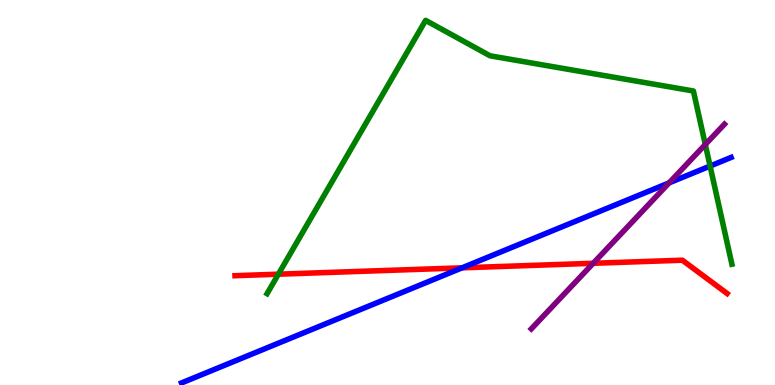[{'lines': ['blue', 'red'], 'intersections': [{'x': 5.96, 'y': 3.04}]}, {'lines': ['green', 'red'], 'intersections': [{'x': 3.59, 'y': 2.88}]}, {'lines': ['purple', 'red'], 'intersections': [{'x': 7.65, 'y': 3.16}]}, {'lines': ['blue', 'green'], 'intersections': [{'x': 9.16, 'y': 5.69}]}, {'lines': ['blue', 'purple'], 'intersections': [{'x': 8.63, 'y': 5.25}]}, {'lines': ['green', 'purple'], 'intersections': [{'x': 9.1, 'y': 6.25}]}]